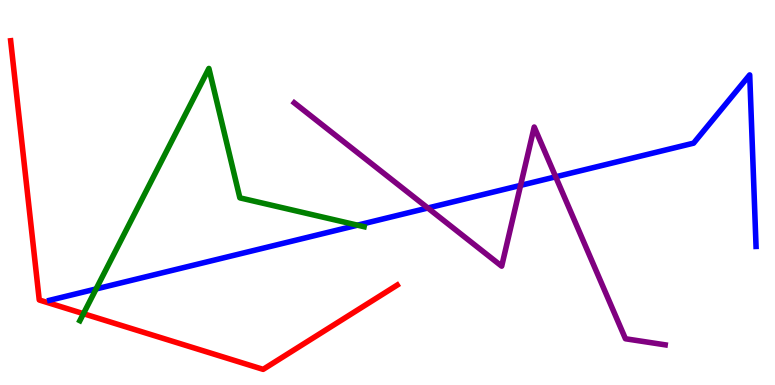[{'lines': ['blue', 'red'], 'intersections': []}, {'lines': ['green', 'red'], 'intersections': [{'x': 1.08, 'y': 1.85}]}, {'lines': ['purple', 'red'], 'intersections': []}, {'lines': ['blue', 'green'], 'intersections': [{'x': 1.24, 'y': 2.49}, {'x': 4.61, 'y': 4.15}]}, {'lines': ['blue', 'purple'], 'intersections': [{'x': 5.52, 'y': 4.6}, {'x': 6.72, 'y': 5.19}, {'x': 7.17, 'y': 5.41}]}, {'lines': ['green', 'purple'], 'intersections': []}]